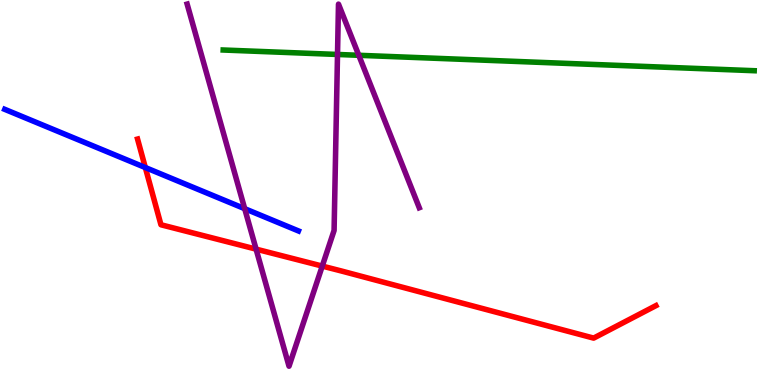[{'lines': ['blue', 'red'], 'intersections': [{'x': 1.88, 'y': 5.65}]}, {'lines': ['green', 'red'], 'intersections': []}, {'lines': ['purple', 'red'], 'intersections': [{'x': 3.3, 'y': 3.53}, {'x': 4.16, 'y': 3.09}]}, {'lines': ['blue', 'green'], 'intersections': []}, {'lines': ['blue', 'purple'], 'intersections': [{'x': 3.16, 'y': 4.58}]}, {'lines': ['green', 'purple'], 'intersections': [{'x': 4.35, 'y': 8.59}, {'x': 4.63, 'y': 8.56}]}]